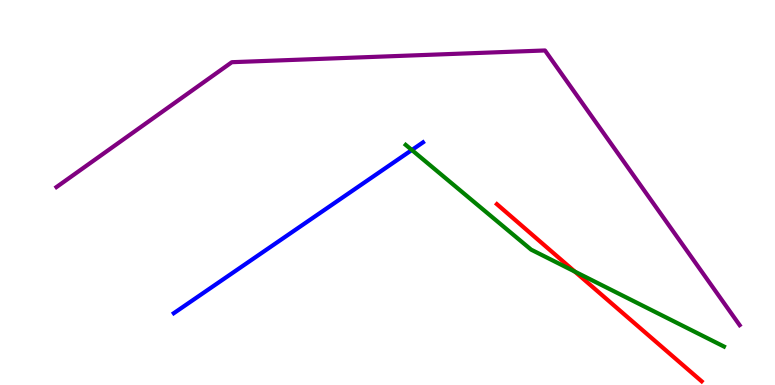[{'lines': ['blue', 'red'], 'intersections': []}, {'lines': ['green', 'red'], 'intersections': [{'x': 7.42, 'y': 2.95}]}, {'lines': ['purple', 'red'], 'intersections': []}, {'lines': ['blue', 'green'], 'intersections': [{'x': 5.31, 'y': 6.1}]}, {'lines': ['blue', 'purple'], 'intersections': []}, {'lines': ['green', 'purple'], 'intersections': []}]